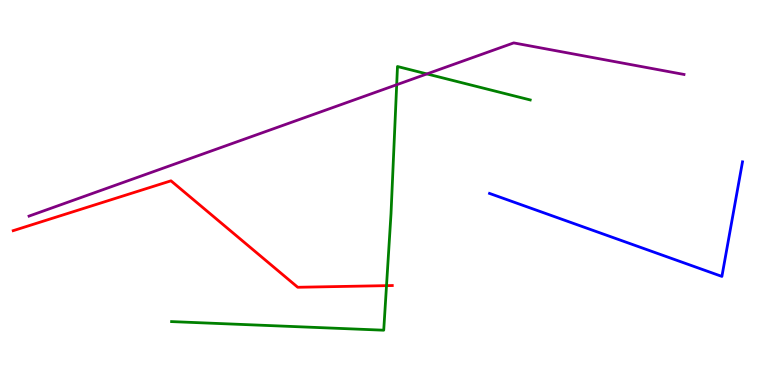[{'lines': ['blue', 'red'], 'intersections': []}, {'lines': ['green', 'red'], 'intersections': [{'x': 4.99, 'y': 2.58}]}, {'lines': ['purple', 'red'], 'intersections': []}, {'lines': ['blue', 'green'], 'intersections': []}, {'lines': ['blue', 'purple'], 'intersections': []}, {'lines': ['green', 'purple'], 'intersections': [{'x': 5.12, 'y': 7.8}, {'x': 5.51, 'y': 8.08}]}]